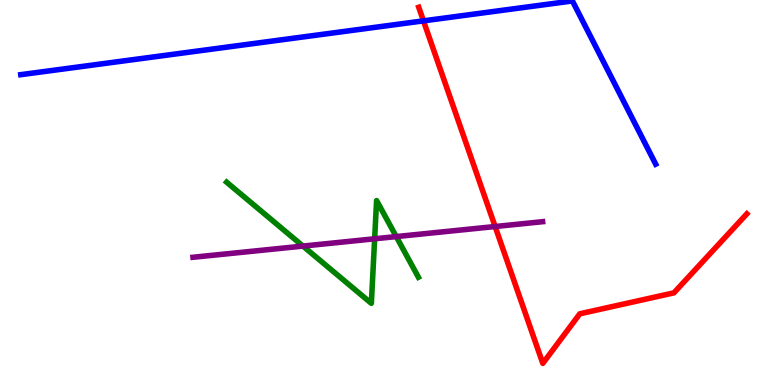[{'lines': ['blue', 'red'], 'intersections': [{'x': 5.46, 'y': 9.46}]}, {'lines': ['green', 'red'], 'intersections': []}, {'lines': ['purple', 'red'], 'intersections': [{'x': 6.39, 'y': 4.12}]}, {'lines': ['blue', 'green'], 'intersections': []}, {'lines': ['blue', 'purple'], 'intersections': []}, {'lines': ['green', 'purple'], 'intersections': [{'x': 3.91, 'y': 3.61}, {'x': 4.83, 'y': 3.8}, {'x': 5.11, 'y': 3.85}]}]